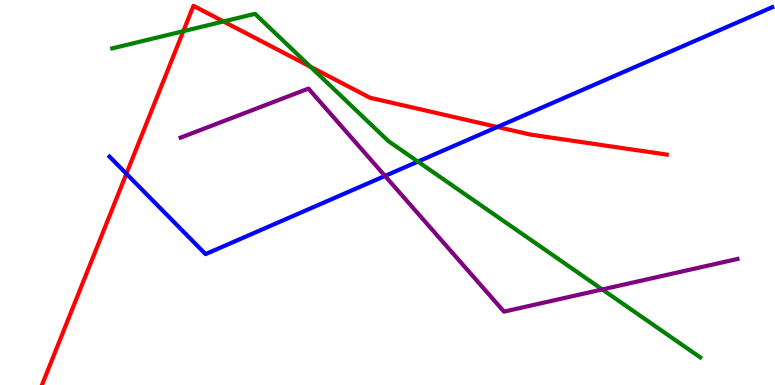[{'lines': ['blue', 'red'], 'intersections': [{'x': 1.63, 'y': 5.49}, {'x': 6.42, 'y': 6.7}]}, {'lines': ['green', 'red'], 'intersections': [{'x': 2.37, 'y': 9.19}, {'x': 2.88, 'y': 9.44}, {'x': 4.01, 'y': 8.27}]}, {'lines': ['purple', 'red'], 'intersections': []}, {'lines': ['blue', 'green'], 'intersections': [{'x': 5.39, 'y': 5.8}]}, {'lines': ['blue', 'purple'], 'intersections': [{'x': 4.97, 'y': 5.43}]}, {'lines': ['green', 'purple'], 'intersections': [{'x': 7.77, 'y': 2.48}]}]